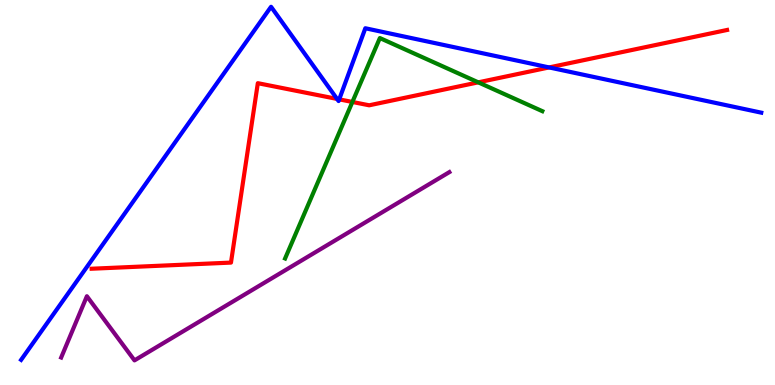[{'lines': ['blue', 'red'], 'intersections': [{'x': 4.35, 'y': 7.43}, {'x': 4.38, 'y': 7.42}, {'x': 7.09, 'y': 8.25}]}, {'lines': ['green', 'red'], 'intersections': [{'x': 4.55, 'y': 7.35}, {'x': 6.17, 'y': 7.86}]}, {'lines': ['purple', 'red'], 'intersections': []}, {'lines': ['blue', 'green'], 'intersections': []}, {'lines': ['blue', 'purple'], 'intersections': []}, {'lines': ['green', 'purple'], 'intersections': []}]